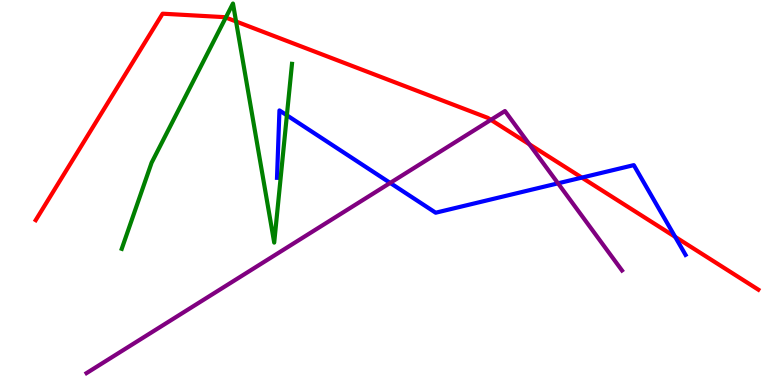[{'lines': ['blue', 'red'], 'intersections': [{'x': 7.51, 'y': 5.39}, {'x': 8.71, 'y': 3.85}]}, {'lines': ['green', 'red'], 'intersections': [{'x': 2.91, 'y': 9.54}, {'x': 3.05, 'y': 9.44}]}, {'lines': ['purple', 'red'], 'intersections': [{'x': 6.33, 'y': 6.89}, {'x': 6.83, 'y': 6.25}]}, {'lines': ['blue', 'green'], 'intersections': [{'x': 3.7, 'y': 7.01}]}, {'lines': ['blue', 'purple'], 'intersections': [{'x': 5.03, 'y': 5.25}, {'x': 7.2, 'y': 5.24}]}, {'lines': ['green', 'purple'], 'intersections': []}]